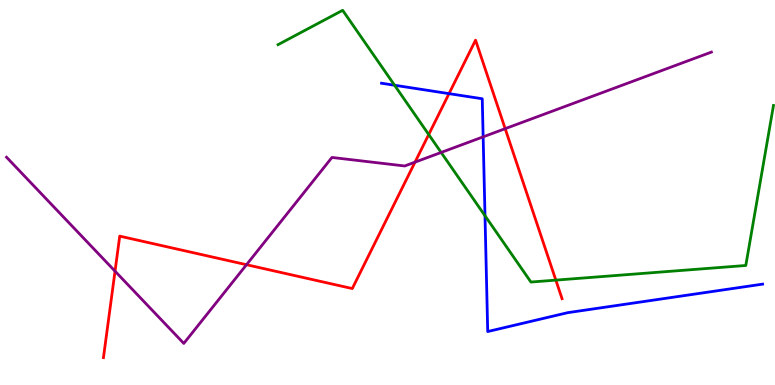[{'lines': ['blue', 'red'], 'intersections': [{'x': 5.79, 'y': 7.57}]}, {'lines': ['green', 'red'], 'intersections': [{'x': 5.53, 'y': 6.51}, {'x': 7.17, 'y': 2.72}]}, {'lines': ['purple', 'red'], 'intersections': [{'x': 1.48, 'y': 2.96}, {'x': 3.18, 'y': 3.12}, {'x': 5.35, 'y': 5.79}, {'x': 6.52, 'y': 6.66}]}, {'lines': ['blue', 'green'], 'intersections': [{'x': 5.09, 'y': 7.79}, {'x': 6.26, 'y': 4.4}]}, {'lines': ['blue', 'purple'], 'intersections': [{'x': 6.23, 'y': 6.45}]}, {'lines': ['green', 'purple'], 'intersections': [{'x': 5.69, 'y': 6.04}]}]